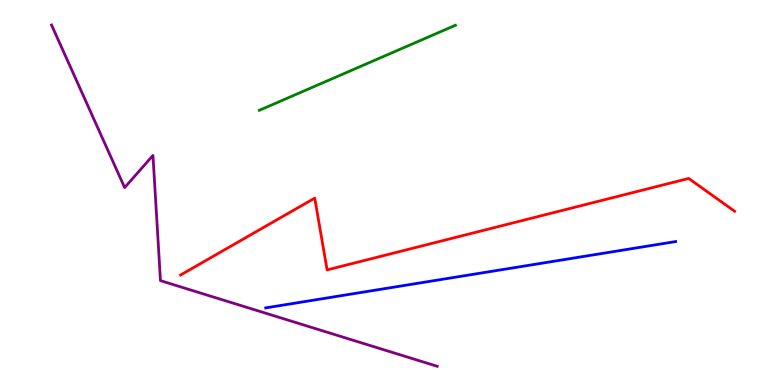[{'lines': ['blue', 'red'], 'intersections': []}, {'lines': ['green', 'red'], 'intersections': []}, {'lines': ['purple', 'red'], 'intersections': []}, {'lines': ['blue', 'green'], 'intersections': []}, {'lines': ['blue', 'purple'], 'intersections': []}, {'lines': ['green', 'purple'], 'intersections': []}]